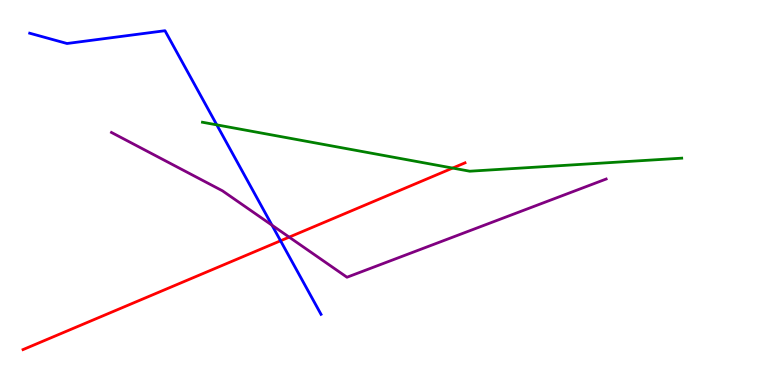[{'lines': ['blue', 'red'], 'intersections': [{'x': 3.62, 'y': 3.75}]}, {'lines': ['green', 'red'], 'intersections': [{'x': 5.84, 'y': 5.63}]}, {'lines': ['purple', 'red'], 'intersections': [{'x': 3.73, 'y': 3.84}]}, {'lines': ['blue', 'green'], 'intersections': [{'x': 2.8, 'y': 6.76}]}, {'lines': ['blue', 'purple'], 'intersections': [{'x': 3.51, 'y': 4.15}]}, {'lines': ['green', 'purple'], 'intersections': []}]